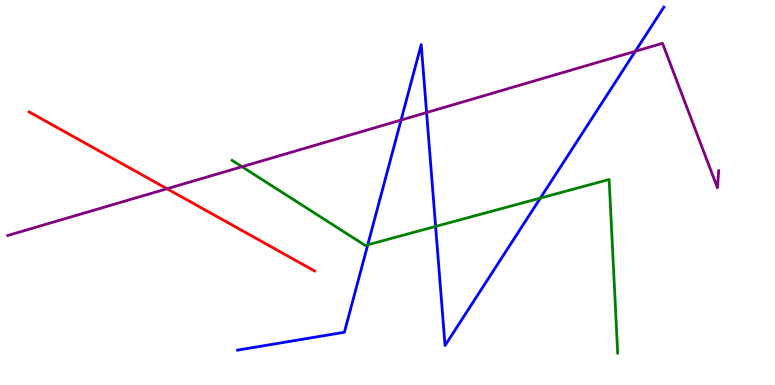[{'lines': ['blue', 'red'], 'intersections': []}, {'lines': ['green', 'red'], 'intersections': []}, {'lines': ['purple', 'red'], 'intersections': [{'x': 2.16, 'y': 5.1}]}, {'lines': ['blue', 'green'], 'intersections': [{'x': 4.75, 'y': 3.64}, {'x': 5.62, 'y': 4.12}, {'x': 6.97, 'y': 4.86}]}, {'lines': ['blue', 'purple'], 'intersections': [{'x': 5.18, 'y': 6.88}, {'x': 5.5, 'y': 7.08}, {'x': 8.2, 'y': 8.67}]}, {'lines': ['green', 'purple'], 'intersections': [{'x': 3.12, 'y': 5.67}]}]